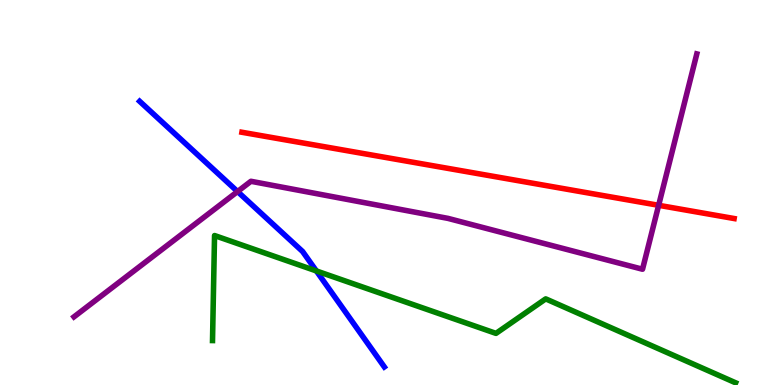[{'lines': ['blue', 'red'], 'intersections': []}, {'lines': ['green', 'red'], 'intersections': []}, {'lines': ['purple', 'red'], 'intersections': [{'x': 8.5, 'y': 4.67}]}, {'lines': ['blue', 'green'], 'intersections': [{'x': 4.08, 'y': 2.96}]}, {'lines': ['blue', 'purple'], 'intersections': [{'x': 3.07, 'y': 5.02}]}, {'lines': ['green', 'purple'], 'intersections': []}]